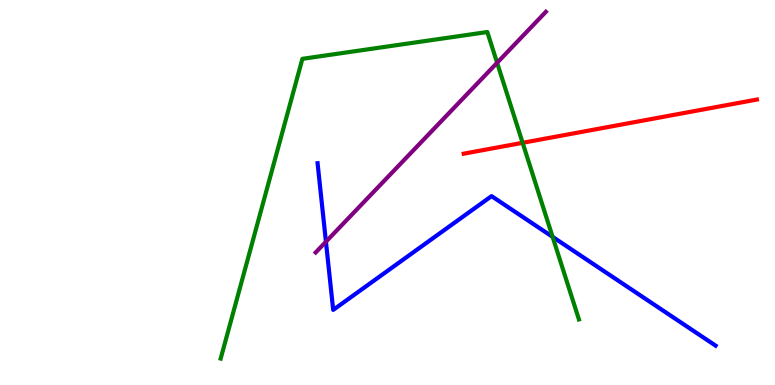[{'lines': ['blue', 'red'], 'intersections': []}, {'lines': ['green', 'red'], 'intersections': [{'x': 6.74, 'y': 6.29}]}, {'lines': ['purple', 'red'], 'intersections': []}, {'lines': ['blue', 'green'], 'intersections': [{'x': 7.13, 'y': 3.85}]}, {'lines': ['blue', 'purple'], 'intersections': [{'x': 4.21, 'y': 3.72}]}, {'lines': ['green', 'purple'], 'intersections': [{'x': 6.41, 'y': 8.37}]}]